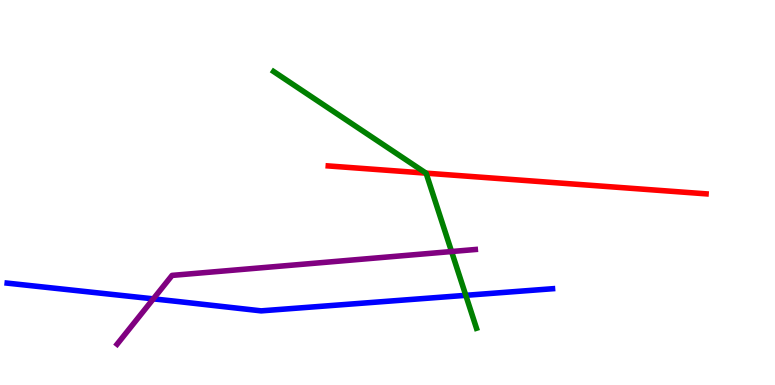[{'lines': ['blue', 'red'], 'intersections': []}, {'lines': ['green', 'red'], 'intersections': [{'x': 5.5, 'y': 5.5}]}, {'lines': ['purple', 'red'], 'intersections': []}, {'lines': ['blue', 'green'], 'intersections': [{'x': 6.01, 'y': 2.33}]}, {'lines': ['blue', 'purple'], 'intersections': [{'x': 1.98, 'y': 2.24}]}, {'lines': ['green', 'purple'], 'intersections': [{'x': 5.83, 'y': 3.47}]}]